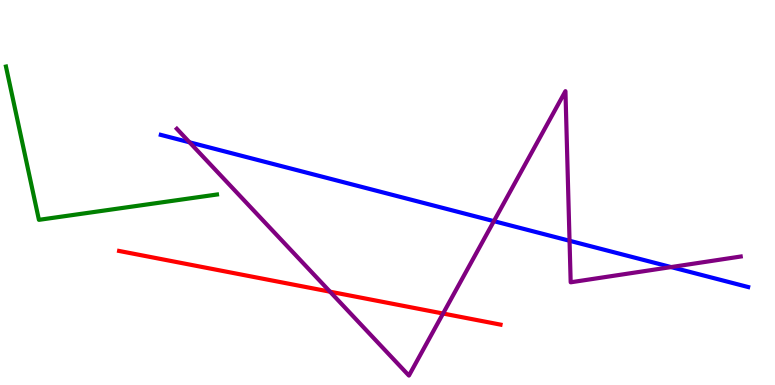[{'lines': ['blue', 'red'], 'intersections': []}, {'lines': ['green', 'red'], 'intersections': []}, {'lines': ['purple', 'red'], 'intersections': [{'x': 4.26, 'y': 2.42}, {'x': 5.72, 'y': 1.86}]}, {'lines': ['blue', 'green'], 'intersections': []}, {'lines': ['blue', 'purple'], 'intersections': [{'x': 2.45, 'y': 6.3}, {'x': 6.37, 'y': 4.26}, {'x': 7.35, 'y': 3.75}, {'x': 8.66, 'y': 3.06}]}, {'lines': ['green', 'purple'], 'intersections': []}]